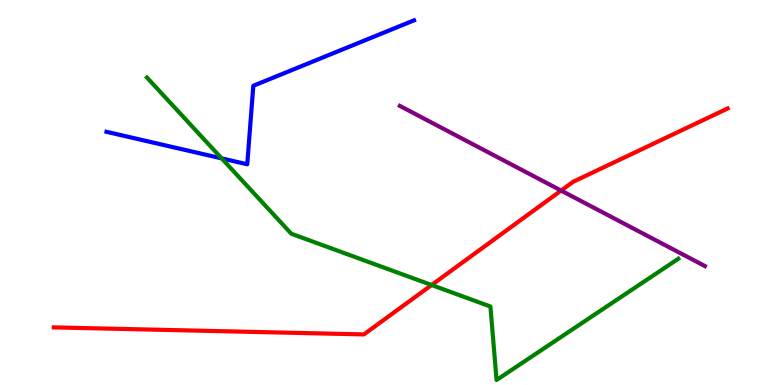[{'lines': ['blue', 'red'], 'intersections': []}, {'lines': ['green', 'red'], 'intersections': [{'x': 5.57, 'y': 2.6}]}, {'lines': ['purple', 'red'], 'intersections': [{'x': 7.24, 'y': 5.05}]}, {'lines': ['blue', 'green'], 'intersections': [{'x': 2.86, 'y': 5.89}]}, {'lines': ['blue', 'purple'], 'intersections': []}, {'lines': ['green', 'purple'], 'intersections': []}]